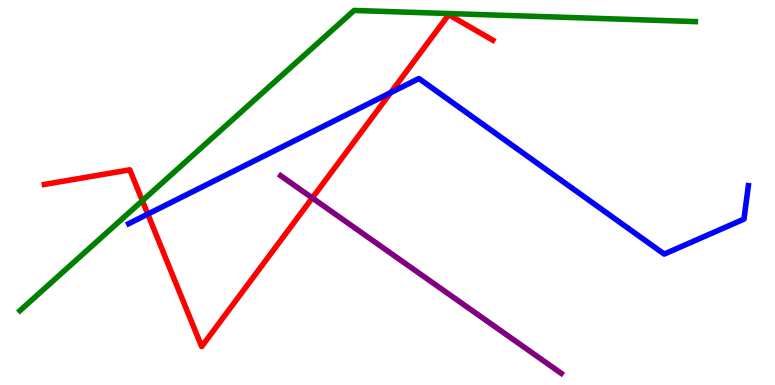[{'lines': ['blue', 'red'], 'intersections': [{'x': 1.91, 'y': 4.44}, {'x': 5.04, 'y': 7.59}]}, {'lines': ['green', 'red'], 'intersections': [{'x': 1.84, 'y': 4.79}]}, {'lines': ['purple', 'red'], 'intersections': [{'x': 4.03, 'y': 4.86}]}, {'lines': ['blue', 'green'], 'intersections': []}, {'lines': ['blue', 'purple'], 'intersections': []}, {'lines': ['green', 'purple'], 'intersections': []}]